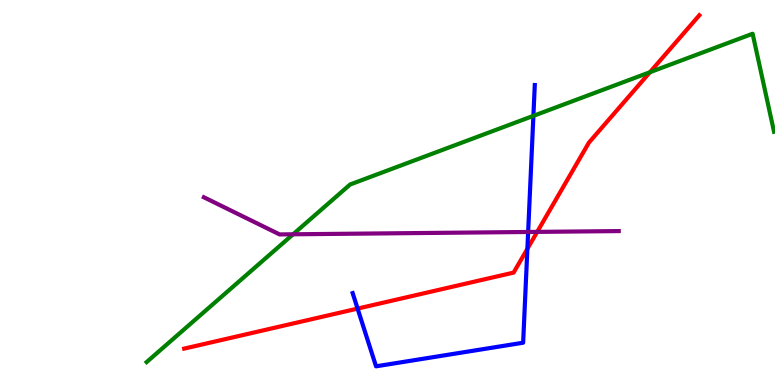[{'lines': ['blue', 'red'], 'intersections': [{'x': 4.61, 'y': 1.98}, {'x': 6.8, 'y': 3.54}]}, {'lines': ['green', 'red'], 'intersections': [{'x': 8.39, 'y': 8.12}]}, {'lines': ['purple', 'red'], 'intersections': [{'x': 6.93, 'y': 3.98}]}, {'lines': ['blue', 'green'], 'intersections': [{'x': 6.88, 'y': 6.99}]}, {'lines': ['blue', 'purple'], 'intersections': [{'x': 6.81, 'y': 3.97}]}, {'lines': ['green', 'purple'], 'intersections': [{'x': 3.78, 'y': 3.91}]}]